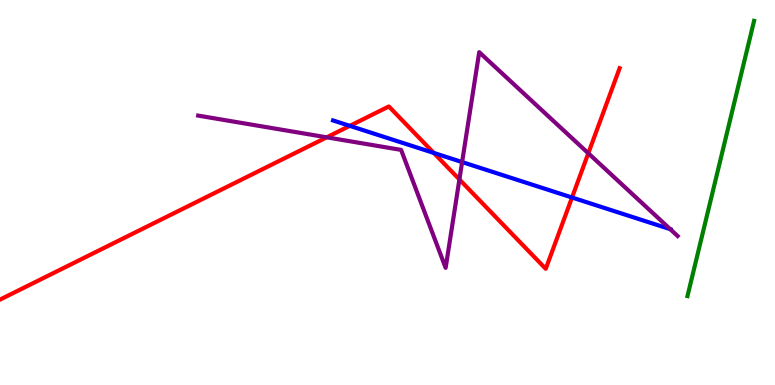[{'lines': ['blue', 'red'], 'intersections': [{'x': 4.51, 'y': 6.73}, {'x': 5.6, 'y': 6.03}, {'x': 7.38, 'y': 4.87}]}, {'lines': ['green', 'red'], 'intersections': []}, {'lines': ['purple', 'red'], 'intersections': [{'x': 4.22, 'y': 6.43}, {'x': 5.93, 'y': 5.34}, {'x': 7.59, 'y': 6.02}]}, {'lines': ['blue', 'green'], 'intersections': []}, {'lines': ['blue', 'purple'], 'intersections': [{'x': 5.96, 'y': 5.79}, {'x': 8.65, 'y': 4.05}]}, {'lines': ['green', 'purple'], 'intersections': []}]